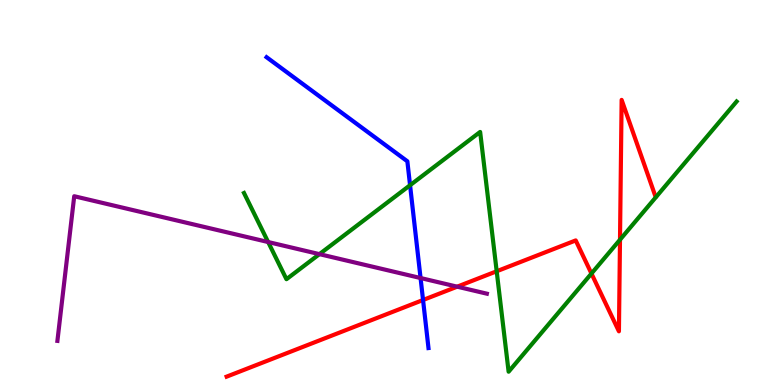[{'lines': ['blue', 'red'], 'intersections': [{'x': 5.46, 'y': 2.21}]}, {'lines': ['green', 'red'], 'intersections': [{'x': 6.41, 'y': 2.95}, {'x': 7.63, 'y': 2.89}, {'x': 8.0, 'y': 3.77}]}, {'lines': ['purple', 'red'], 'intersections': [{'x': 5.9, 'y': 2.55}]}, {'lines': ['blue', 'green'], 'intersections': [{'x': 5.29, 'y': 5.19}]}, {'lines': ['blue', 'purple'], 'intersections': [{'x': 5.43, 'y': 2.78}]}, {'lines': ['green', 'purple'], 'intersections': [{'x': 3.46, 'y': 3.71}, {'x': 4.12, 'y': 3.4}]}]